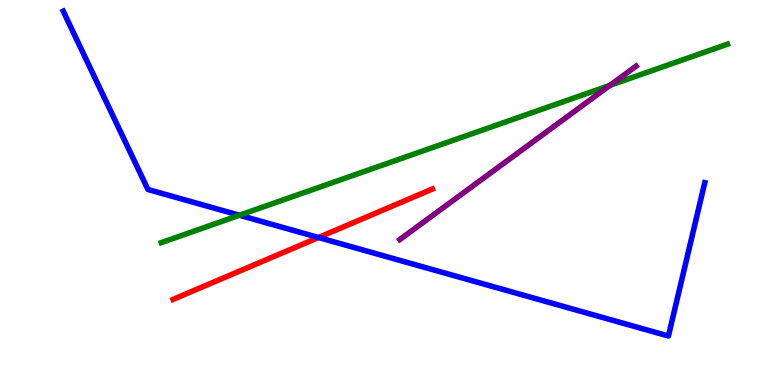[{'lines': ['blue', 'red'], 'intersections': [{'x': 4.11, 'y': 3.83}]}, {'lines': ['green', 'red'], 'intersections': []}, {'lines': ['purple', 'red'], 'intersections': []}, {'lines': ['blue', 'green'], 'intersections': [{'x': 3.09, 'y': 4.41}]}, {'lines': ['blue', 'purple'], 'intersections': []}, {'lines': ['green', 'purple'], 'intersections': [{'x': 7.87, 'y': 7.78}]}]